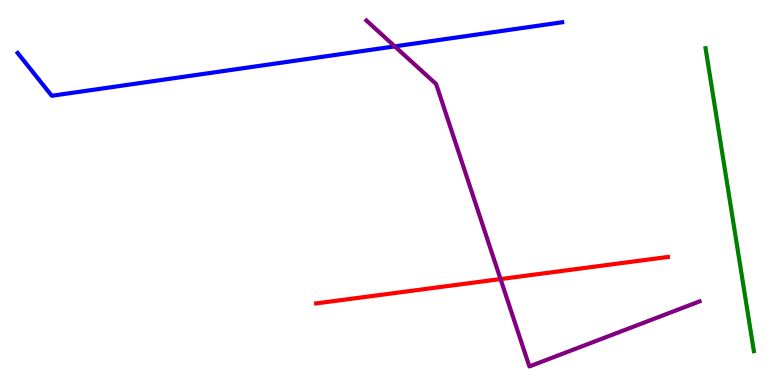[{'lines': ['blue', 'red'], 'intersections': []}, {'lines': ['green', 'red'], 'intersections': []}, {'lines': ['purple', 'red'], 'intersections': [{'x': 6.46, 'y': 2.75}]}, {'lines': ['blue', 'green'], 'intersections': []}, {'lines': ['blue', 'purple'], 'intersections': [{'x': 5.09, 'y': 8.8}]}, {'lines': ['green', 'purple'], 'intersections': []}]